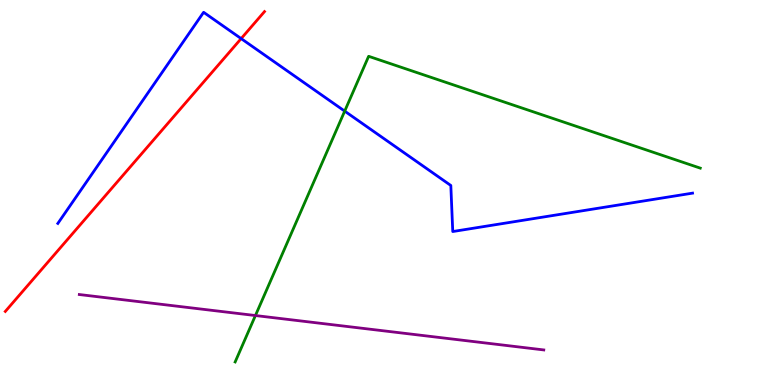[{'lines': ['blue', 'red'], 'intersections': [{'x': 3.11, 'y': 9.0}]}, {'lines': ['green', 'red'], 'intersections': []}, {'lines': ['purple', 'red'], 'intersections': []}, {'lines': ['blue', 'green'], 'intersections': [{'x': 4.45, 'y': 7.11}]}, {'lines': ['blue', 'purple'], 'intersections': []}, {'lines': ['green', 'purple'], 'intersections': [{'x': 3.3, 'y': 1.8}]}]